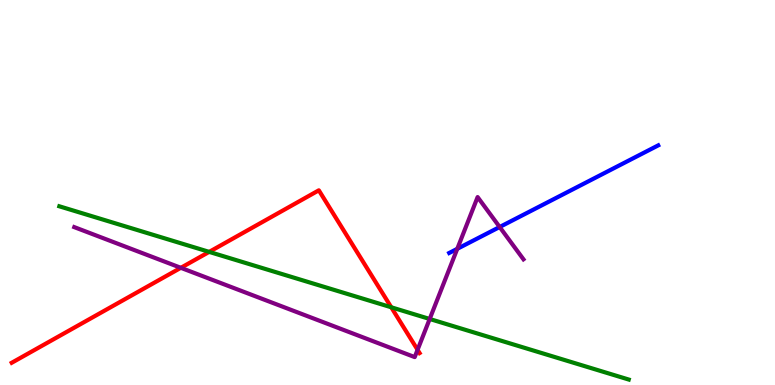[{'lines': ['blue', 'red'], 'intersections': []}, {'lines': ['green', 'red'], 'intersections': [{'x': 2.7, 'y': 3.46}, {'x': 5.05, 'y': 2.02}]}, {'lines': ['purple', 'red'], 'intersections': [{'x': 2.33, 'y': 3.04}, {'x': 5.39, 'y': 0.914}]}, {'lines': ['blue', 'green'], 'intersections': []}, {'lines': ['blue', 'purple'], 'intersections': [{'x': 5.9, 'y': 3.54}, {'x': 6.45, 'y': 4.1}]}, {'lines': ['green', 'purple'], 'intersections': [{'x': 5.54, 'y': 1.71}]}]